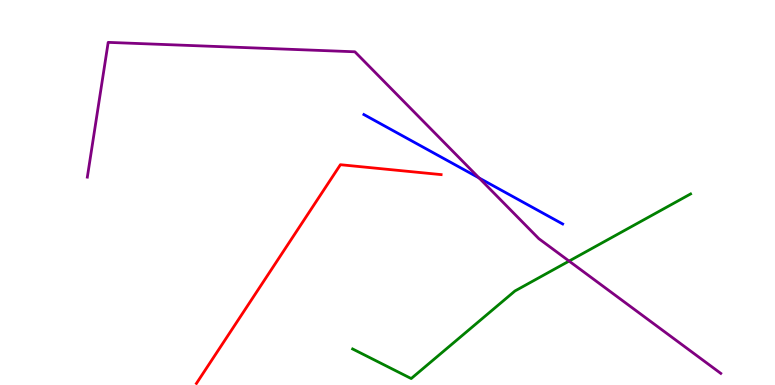[{'lines': ['blue', 'red'], 'intersections': []}, {'lines': ['green', 'red'], 'intersections': []}, {'lines': ['purple', 'red'], 'intersections': []}, {'lines': ['blue', 'green'], 'intersections': []}, {'lines': ['blue', 'purple'], 'intersections': [{'x': 6.18, 'y': 5.38}]}, {'lines': ['green', 'purple'], 'intersections': [{'x': 7.34, 'y': 3.22}]}]